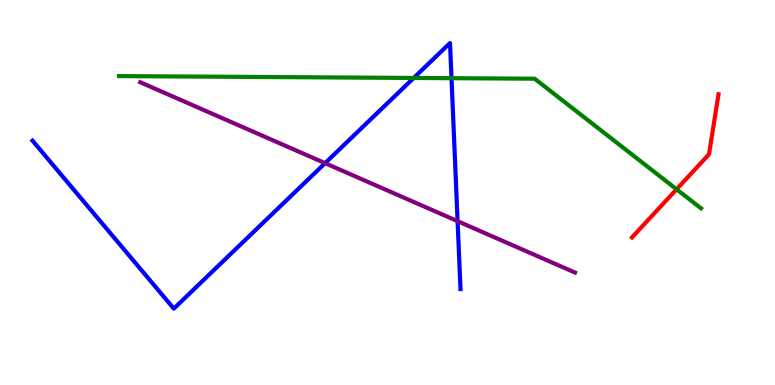[{'lines': ['blue', 'red'], 'intersections': []}, {'lines': ['green', 'red'], 'intersections': [{'x': 8.73, 'y': 5.08}]}, {'lines': ['purple', 'red'], 'intersections': []}, {'lines': ['blue', 'green'], 'intersections': [{'x': 5.34, 'y': 7.98}, {'x': 5.83, 'y': 7.97}]}, {'lines': ['blue', 'purple'], 'intersections': [{'x': 4.19, 'y': 5.76}, {'x': 5.9, 'y': 4.26}]}, {'lines': ['green', 'purple'], 'intersections': []}]